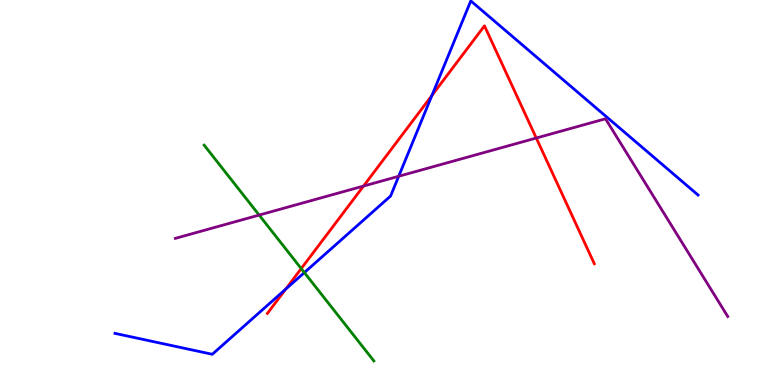[{'lines': ['blue', 'red'], 'intersections': [{'x': 3.69, 'y': 2.49}, {'x': 5.57, 'y': 7.52}]}, {'lines': ['green', 'red'], 'intersections': [{'x': 3.89, 'y': 3.02}]}, {'lines': ['purple', 'red'], 'intersections': [{'x': 4.69, 'y': 5.17}, {'x': 6.92, 'y': 6.41}]}, {'lines': ['blue', 'green'], 'intersections': [{'x': 3.93, 'y': 2.92}]}, {'lines': ['blue', 'purple'], 'intersections': [{'x': 5.14, 'y': 5.42}]}, {'lines': ['green', 'purple'], 'intersections': [{'x': 3.34, 'y': 4.41}]}]